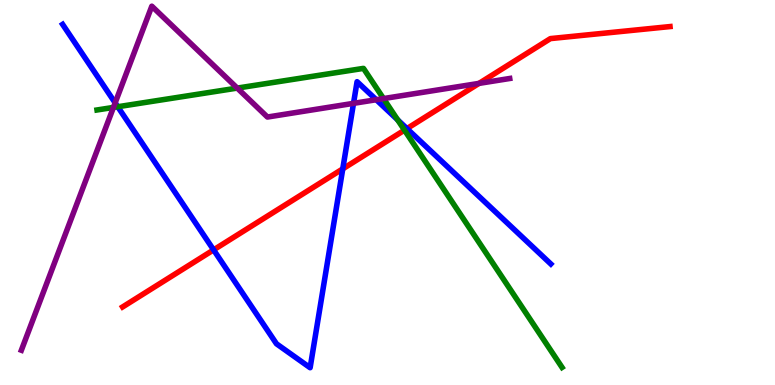[{'lines': ['blue', 'red'], 'intersections': [{'x': 2.76, 'y': 3.51}, {'x': 4.42, 'y': 5.61}, {'x': 5.25, 'y': 6.66}]}, {'lines': ['green', 'red'], 'intersections': [{'x': 5.22, 'y': 6.62}]}, {'lines': ['purple', 'red'], 'intersections': [{'x': 6.18, 'y': 7.83}]}, {'lines': ['blue', 'green'], 'intersections': [{'x': 1.52, 'y': 7.23}, {'x': 5.13, 'y': 6.89}]}, {'lines': ['blue', 'purple'], 'intersections': [{'x': 1.49, 'y': 7.33}, {'x': 4.56, 'y': 7.32}, {'x': 4.85, 'y': 7.41}]}, {'lines': ['green', 'purple'], 'intersections': [{'x': 1.46, 'y': 7.21}, {'x': 3.06, 'y': 7.71}, {'x': 4.95, 'y': 7.44}]}]